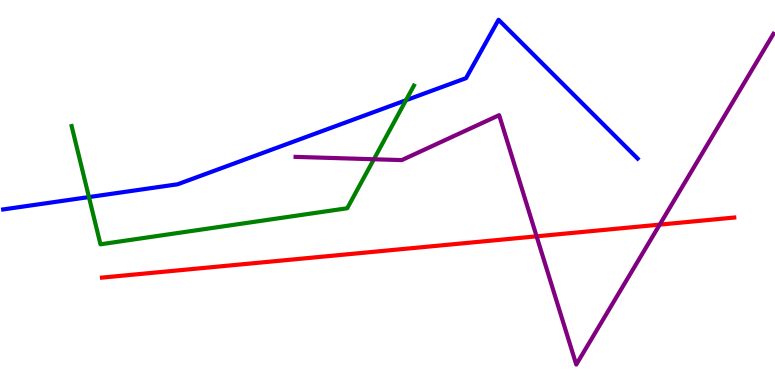[{'lines': ['blue', 'red'], 'intersections': []}, {'lines': ['green', 'red'], 'intersections': []}, {'lines': ['purple', 'red'], 'intersections': [{'x': 6.92, 'y': 3.86}, {'x': 8.51, 'y': 4.17}]}, {'lines': ['blue', 'green'], 'intersections': [{'x': 1.15, 'y': 4.88}, {'x': 5.24, 'y': 7.4}]}, {'lines': ['blue', 'purple'], 'intersections': []}, {'lines': ['green', 'purple'], 'intersections': [{'x': 4.82, 'y': 5.86}]}]